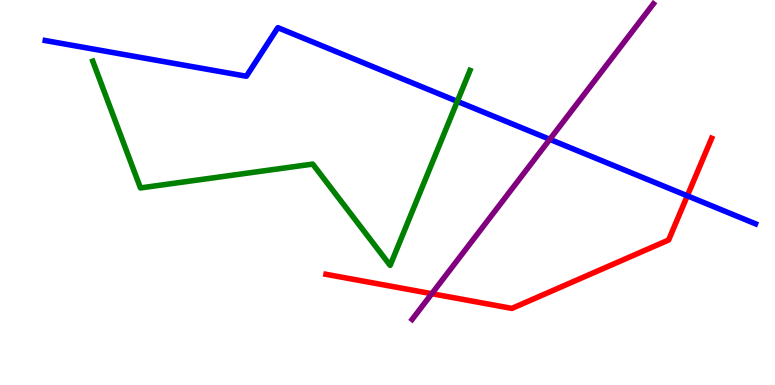[{'lines': ['blue', 'red'], 'intersections': [{'x': 8.87, 'y': 4.91}]}, {'lines': ['green', 'red'], 'intersections': []}, {'lines': ['purple', 'red'], 'intersections': [{'x': 5.57, 'y': 2.37}]}, {'lines': ['blue', 'green'], 'intersections': [{'x': 5.9, 'y': 7.37}]}, {'lines': ['blue', 'purple'], 'intersections': [{'x': 7.09, 'y': 6.38}]}, {'lines': ['green', 'purple'], 'intersections': []}]